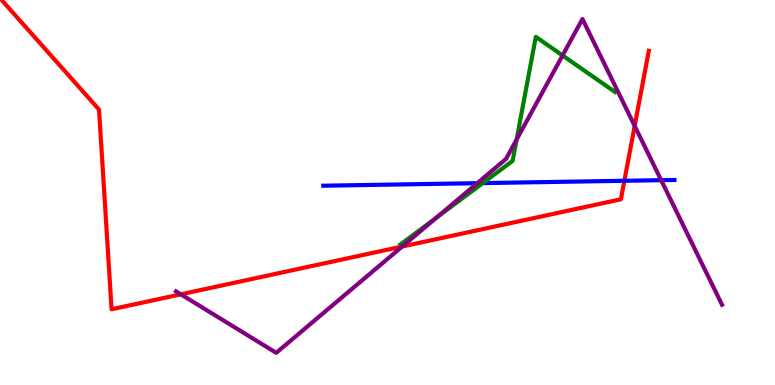[{'lines': ['blue', 'red'], 'intersections': [{'x': 8.06, 'y': 5.3}]}, {'lines': ['green', 'red'], 'intersections': []}, {'lines': ['purple', 'red'], 'intersections': [{'x': 2.33, 'y': 2.36}, {'x': 5.19, 'y': 3.6}, {'x': 8.19, 'y': 6.73}]}, {'lines': ['blue', 'green'], 'intersections': [{'x': 6.23, 'y': 5.24}]}, {'lines': ['blue', 'purple'], 'intersections': [{'x': 6.16, 'y': 5.24}, {'x': 8.53, 'y': 5.32}]}, {'lines': ['green', 'purple'], 'intersections': [{'x': 5.63, 'y': 4.34}, {'x': 6.67, 'y': 6.37}, {'x': 7.26, 'y': 8.56}]}]